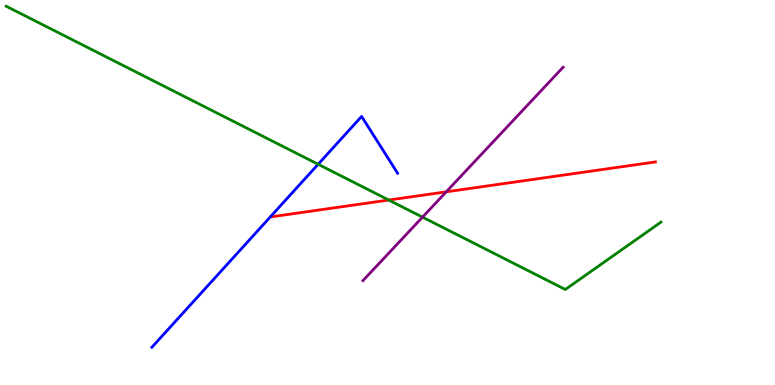[{'lines': ['blue', 'red'], 'intersections': []}, {'lines': ['green', 'red'], 'intersections': [{'x': 5.02, 'y': 4.8}]}, {'lines': ['purple', 'red'], 'intersections': [{'x': 5.76, 'y': 5.02}]}, {'lines': ['blue', 'green'], 'intersections': [{'x': 4.11, 'y': 5.73}]}, {'lines': ['blue', 'purple'], 'intersections': []}, {'lines': ['green', 'purple'], 'intersections': [{'x': 5.45, 'y': 4.36}]}]